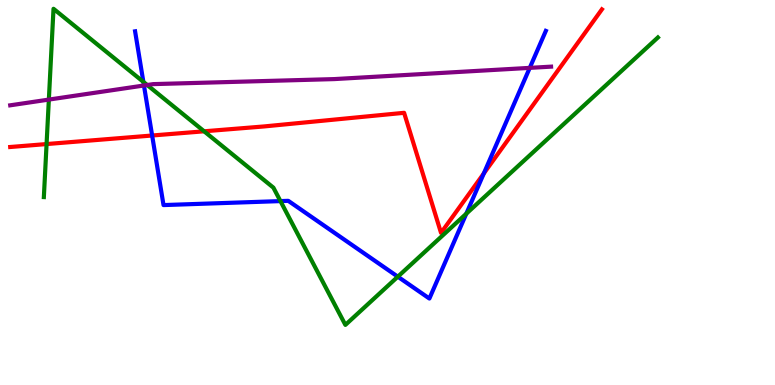[{'lines': ['blue', 'red'], 'intersections': [{'x': 1.96, 'y': 6.48}, {'x': 6.24, 'y': 5.5}]}, {'lines': ['green', 'red'], 'intersections': [{'x': 0.601, 'y': 6.26}, {'x': 2.63, 'y': 6.59}]}, {'lines': ['purple', 'red'], 'intersections': []}, {'lines': ['blue', 'green'], 'intersections': [{'x': 1.85, 'y': 7.87}, {'x': 3.62, 'y': 4.78}, {'x': 5.13, 'y': 2.81}, {'x': 6.02, 'y': 4.45}]}, {'lines': ['blue', 'purple'], 'intersections': [{'x': 1.86, 'y': 7.78}, {'x': 6.84, 'y': 8.24}]}, {'lines': ['green', 'purple'], 'intersections': [{'x': 0.63, 'y': 7.41}, {'x': 1.9, 'y': 7.79}]}]